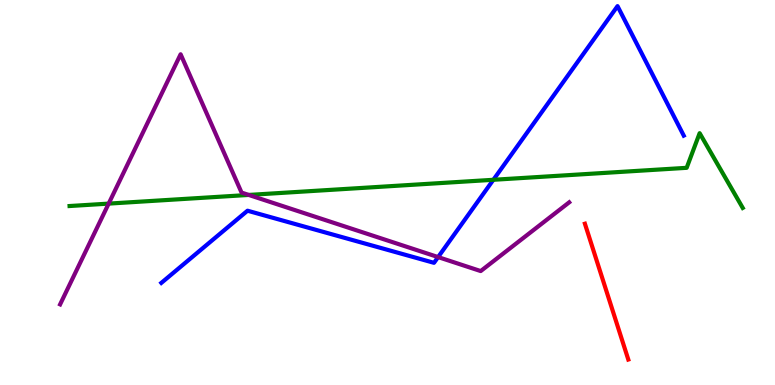[{'lines': ['blue', 'red'], 'intersections': []}, {'lines': ['green', 'red'], 'intersections': []}, {'lines': ['purple', 'red'], 'intersections': []}, {'lines': ['blue', 'green'], 'intersections': [{'x': 6.37, 'y': 5.33}]}, {'lines': ['blue', 'purple'], 'intersections': [{'x': 5.65, 'y': 3.32}]}, {'lines': ['green', 'purple'], 'intersections': [{'x': 1.4, 'y': 4.71}, {'x': 3.21, 'y': 4.94}]}]